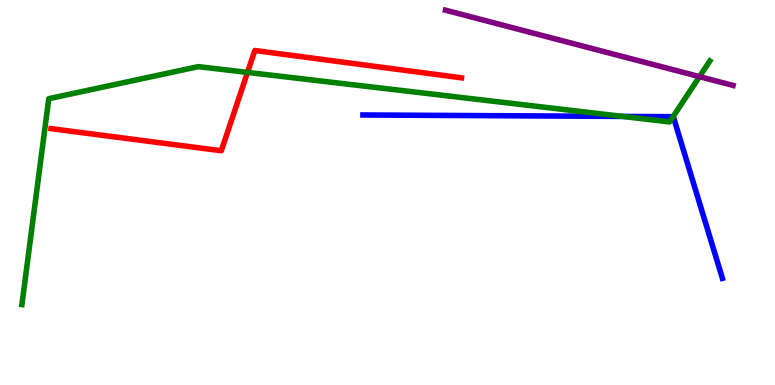[{'lines': ['blue', 'red'], 'intersections': []}, {'lines': ['green', 'red'], 'intersections': [{'x': 3.19, 'y': 8.12}]}, {'lines': ['purple', 'red'], 'intersections': []}, {'lines': ['blue', 'green'], 'intersections': [{'x': 8.03, 'y': 6.98}, {'x': 8.68, 'y': 6.97}]}, {'lines': ['blue', 'purple'], 'intersections': []}, {'lines': ['green', 'purple'], 'intersections': [{'x': 9.03, 'y': 8.01}]}]